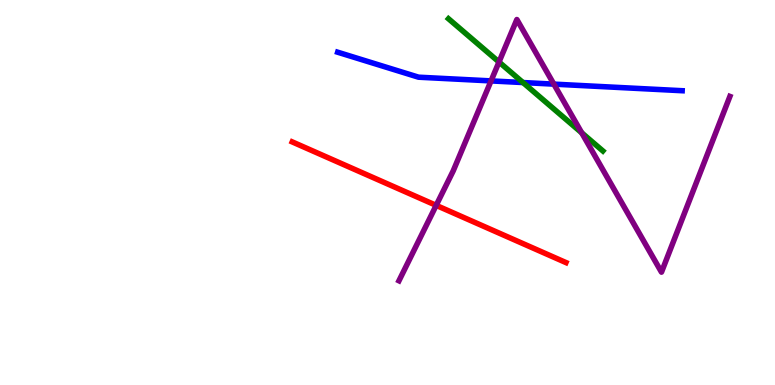[{'lines': ['blue', 'red'], 'intersections': []}, {'lines': ['green', 'red'], 'intersections': []}, {'lines': ['purple', 'red'], 'intersections': [{'x': 5.63, 'y': 4.67}]}, {'lines': ['blue', 'green'], 'intersections': [{'x': 6.75, 'y': 7.86}]}, {'lines': ['blue', 'purple'], 'intersections': [{'x': 6.34, 'y': 7.9}, {'x': 7.15, 'y': 7.81}]}, {'lines': ['green', 'purple'], 'intersections': [{'x': 6.44, 'y': 8.39}, {'x': 7.51, 'y': 6.55}]}]